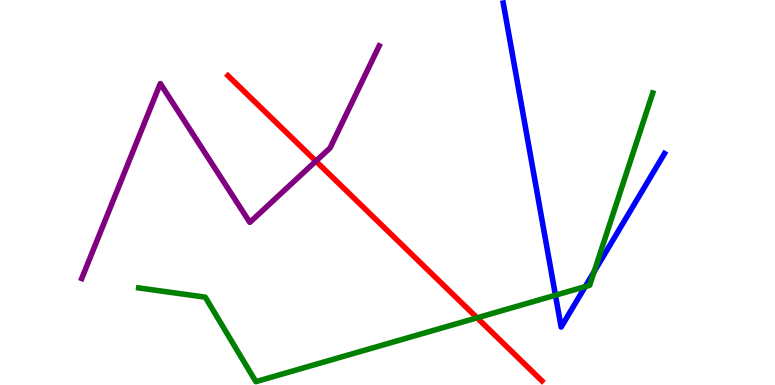[{'lines': ['blue', 'red'], 'intersections': []}, {'lines': ['green', 'red'], 'intersections': [{'x': 6.16, 'y': 1.74}]}, {'lines': ['purple', 'red'], 'intersections': [{'x': 4.08, 'y': 5.81}]}, {'lines': ['blue', 'green'], 'intersections': [{'x': 7.17, 'y': 2.33}, {'x': 7.55, 'y': 2.56}, {'x': 7.67, 'y': 2.94}]}, {'lines': ['blue', 'purple'], 'intersections': []}, {'lines': ['green', 'purple'], 'intersections': []}]